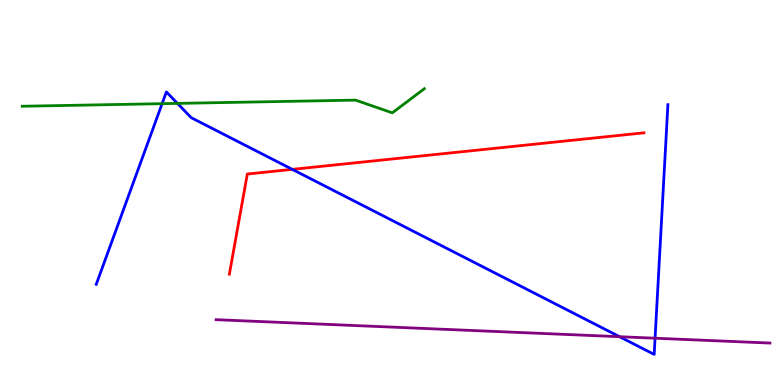[{'lines': ['blue', 'red'], 'intersections': [{'x': 3.77, 'y': 5.6}]}, {'lines': ['green', 'red'], 'intersections': []}, {'lines': ['purple', 'red'], 'intersections': []}, {'lines': ['blue', 'green'], 'intersections': [{'x': 2.09, 'y': 7.31}, {'x': 2.29, 'y': 7.31}]}, {'lines': ['blue', 'purple'], 'intersections': [{'x': 7.99, 'y': 1.25}, {'x': 8.45, 'y': 1.22}]}, {'lines': ['green', 'purple'], 'intersections': []}]